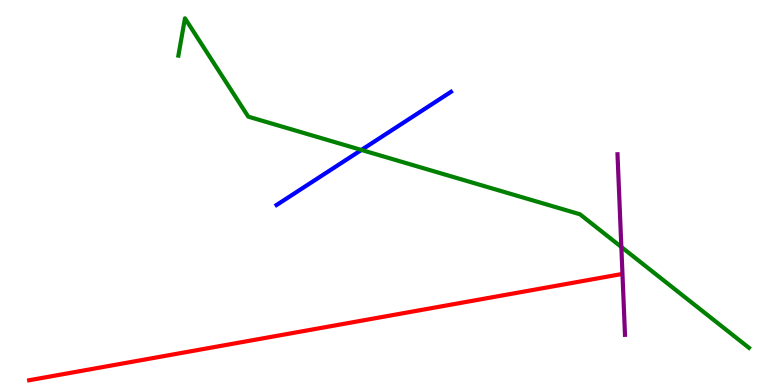[{'lines': ['blue', 'red'], 'intersections': []}, {'lines': ['green', 'red'], 'intersections': []}, {'lines': ['purple', 'red'], 'intersections': []}, {'lines': ['blue', 'green'], 'intersections': [{'x': 4.66, 'y': 6.11}]}, {'lines': ['blue', 'purple'], 'intersections': []}, {'lines': ['green', 'purple'], 'intersections': [{'x': 8.02, 'y': 3.58}]}]